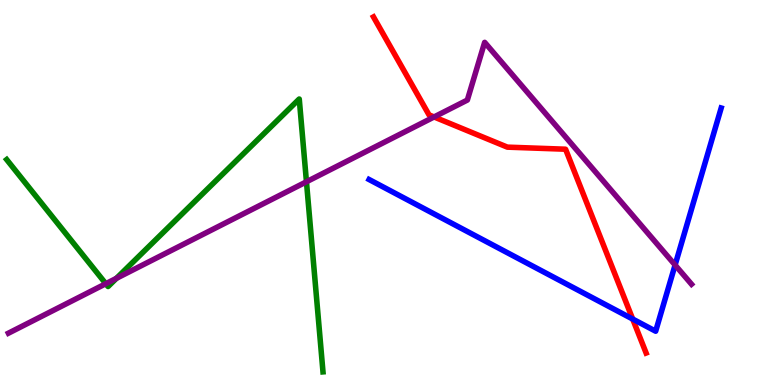[{'lines': ['blue', 'red'], 'intersections': [{'x': 8.16, 'y': 1.71}]}, {'lines': ['green', 'red'], 'intersections': []}, {'lines': ['purple', 'red'], 'intersections': [{'x': 5.6, 'y': 6.96}]}, {'lines': ['blue', 'green'], 'intersections': []}, {'lines': ['blue', 'purple'], 'intersections': [{'x': 8.71, 'y': 3.12}]}, {'lines': ['green', 'purple'], 'intersections': [{'x': 1.37, 'y': 2.63}, {'x': 1.5, 'y': 2.77}, {'x': 3.95, 'y': 5.28}]}]